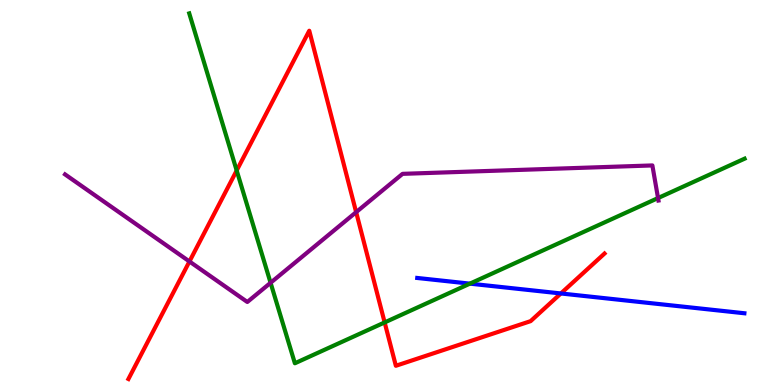[{'lines': ['blue', 'red'], 'intersections': [{'x': 7.24, 'y': 2.38}]}, {'lines': ['green', 'red'], 'intersections': [{'x': 3.05, 'y': 5.57}, {'x': 4.96, 'y': 1.63}]}, {'lines': ['purple', 'red'], 'intersections': [{'x': 2.44, 'y': 3.21}, {'x': 4.6, 'y': 4.49}]}, {'lines': ['blue', 'green'], 'intersections': [{'x': 6.06, 'y': 2.63}]}, {'lines': ['blue', 'purple'], 'intersections': []}, {'lines': ['green', 'purple'], 'intersections': [{'x': 3.49, 'y': 2.65}, {'x': 8.49, 'y': 4.86}]}]